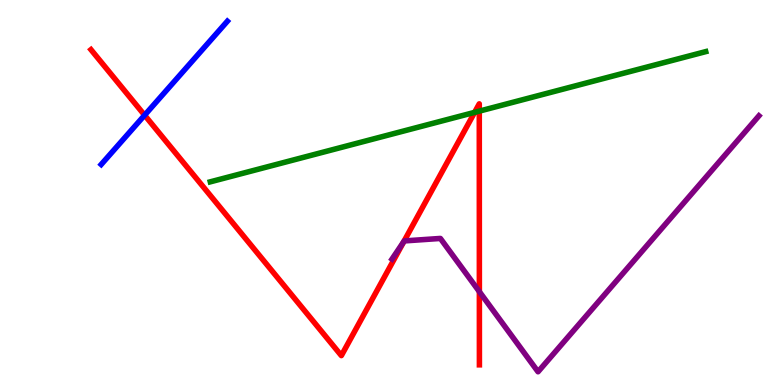[{'lines': ['blue', 'red'], 'intersections': [{'x': 1.87, 'y': 7.01}]}, {'lines': ['green', 'red'], 'intersections': [{'x': 6.12, 'y': 7.08}, {'x': 6.18, 'y': 7.11}]}, {'lines': ['purple', 'red'], 'intersections': [{'x': 5.21, 'y': 3.73}, {'x': 6.19, 'y': 2.42}]}, {'lines': ['blue', 'green'], 'intersections': []}, {'lines': ['blue', 'purple'], 'intersections': []}, {'lines': ['green', 'purple'], 'intersections': []}]